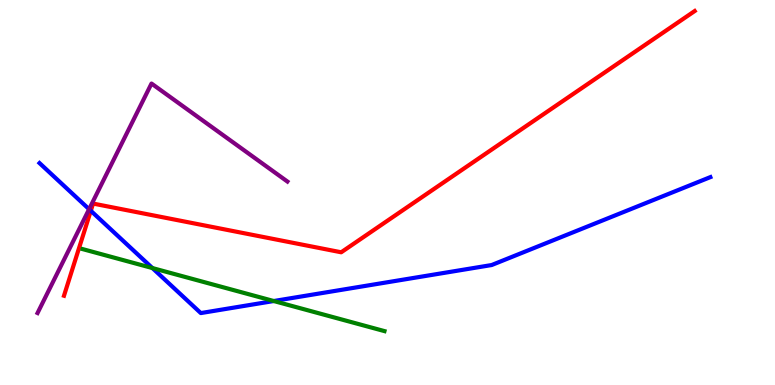[{'lines': ['blue', 'red'], 'intersections': [{'x': 1.17, 'y': 4.53}]}, {'lines': ['green', 'red'], 'intersections': []}, {'lines': ['purple', 'red'], 'intersections': []}, {'lines': ['blue', 'green'], 'intersections': [{'x': 1.97, 'y': 3.04}, {'x': 3.53, 'y': 2.18}]}, {'lines': ['blue', 'purple'], 'intersections': [{'x': 1.15, 'y': 4.57}]}, {'lines': ['green', 'purple'], 'intersections': []}]